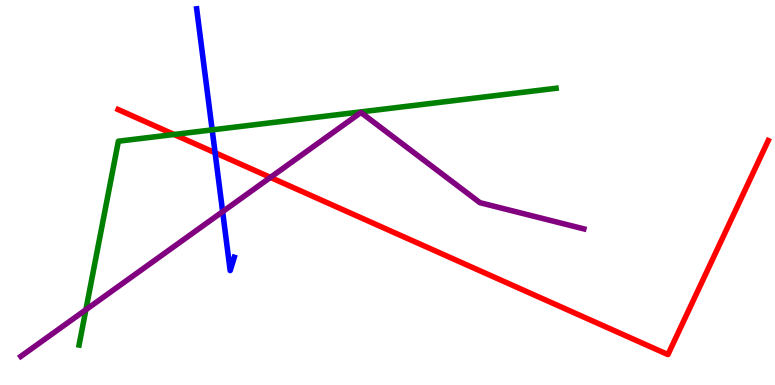[{'lines': ['blue', 'red'], 'intersections': [{'x': 2.78, 'y': 6.03}]}, {'lines': ['green', 'red'], 'intersections': [{'x': 2.25, 'y': 6.51}]}, {'lines': ['purple', 'red'], 'intersections': [{'x': 3.49, 'y': 5.39}]}, {'lines': ['blue', 'green'], 'intersections': [{'x': 2.74, 'y': 6.63}]}, {'lines': ['blue', 'purple'], 'intersections': [{'x': 2.87, 'y': 4.5}]}, {'lines': ['green', 'purple'], 'intersections': [{'x': 1.11, 'y': 1.95}]}]